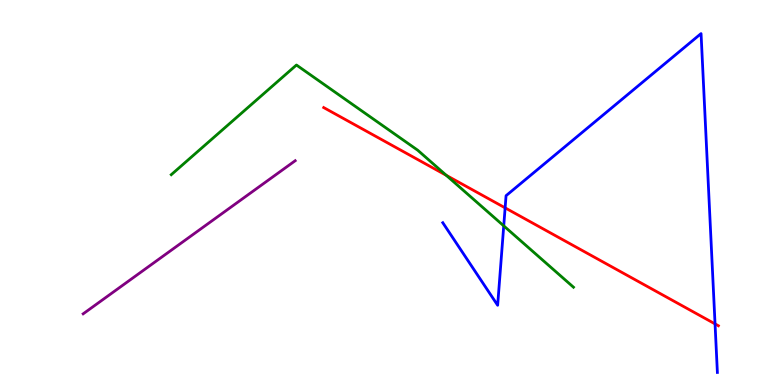[{'lines': ['blue', 'red'], 'intersections': [{'x': 6.52, 'y': 4.6}, {'x': 9.23, 'y': 1.59}]}, {'lines': ['green', 'red'], 'intersections': [{'x': 5.76, 'y': 5.45}]}, {'lines': ['purple', 'red'], 'intersections': []}, {'lines': ['blue', 'green'], 'intersections': [{'x': 6.5, 'y': 4.13}]}, {'lines': ['blue', 'purple'], 'intersections': []}, {'lines': ['green', 'purple'], 'intersections': []}]